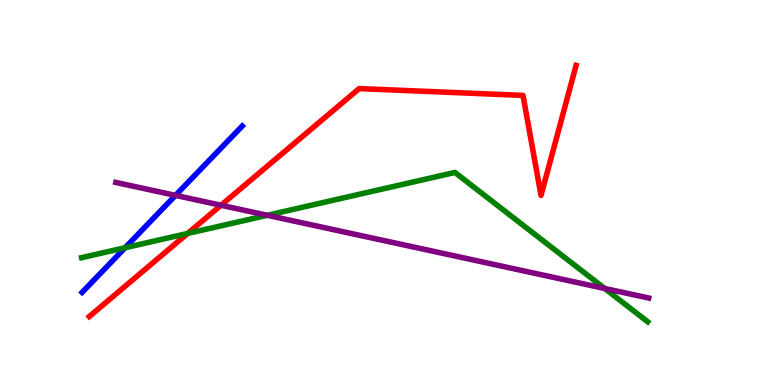[{'lines': ['blue', 'red'], 'intersections': []}, {'lines': ['green', 'red'], 'intersections': [{'x': 2.42, 'y': 3.94}]}, {'lines': ['purple', 'red'], 'intersections': [{'x': 2.85, 'y': 4.67}]}, {'lines': ['blue', 'green'], 'intersections': [{'x': 1.61, 'y': 3.57}]}, {'lines': ['blue', 'purple'], 'intersections': [{'x': 2.26, 'y': 4.93}]}, {'lines': ['green', 'purple'], 'intersections': [{'x': 3.45, 'y': 4.41}, {'x': 7.8, 'y': 2.51}]}]